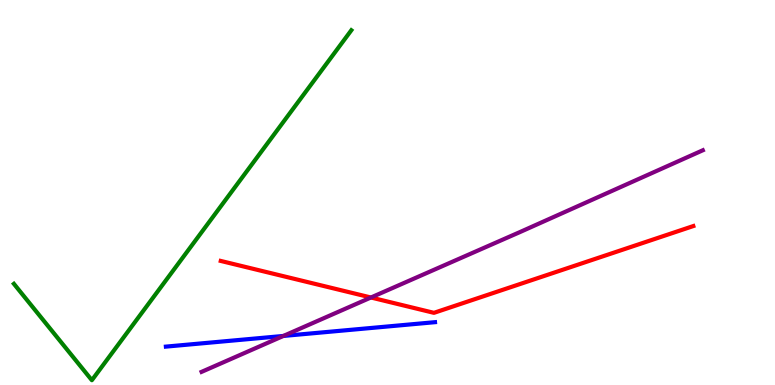[{'lines': ['blue', 'red'], 'intersections': []}, {'lines': ['green', 'red'], 'intersections': []}, {'lines': ['purple', 'red'], 'intersections': [{'x': 4.79, 'y': 2.27}]}, {'lines': ['blue', 'green'], 'intersections': []}, {'lines': ['blue', 'purple'], 'intersections': [{'x': 3.66, 'y': 1.27}]}, {'lines': ['green', 'purple'], 'intersections': []}]